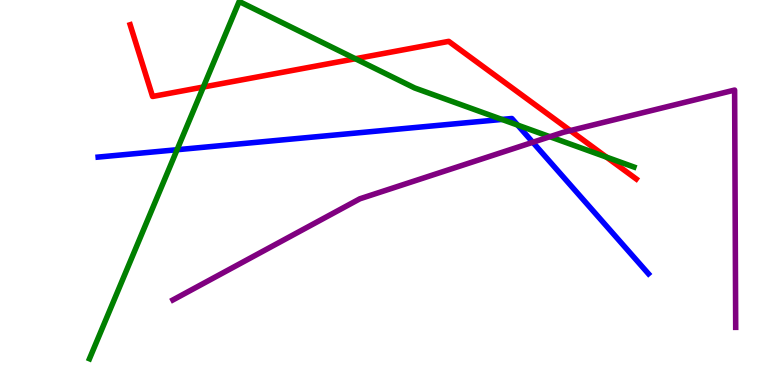[{'lines': ['blue', 'red'], 'intersections': []}, {'lines': ['green', 'red'], 'intersections': [{'x': 2.62, 'y': 7.74}, {'x': 4.59, 'y': 8.47}, {'x': 7.83, 'y': 5.92}]}, {'lines': ['purple', 'red'], 'intersections': [{'x': 7.36, 'y': 6.61}]}, {'lines': ['blue', 'green'], 'intersections': [{'x': 2.28, 'y': 6.11}, {'x': 6.48, 'y': 6.9}, {'x': 6.68, 'y': 6.75}]}, {'lines': ['blue', 'purple'], 'intersections': [{'x': 6.87, 'y': 6.3}]}, {'lines': ['green', 'purple'], 'intersections': [{'x': 7.09, 'y': 6.45}]}]